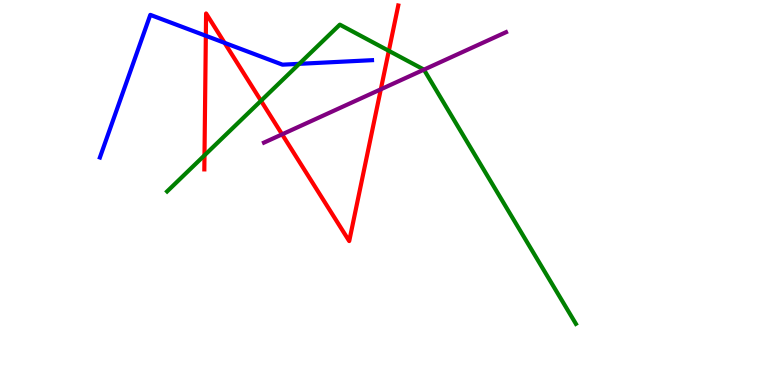[{'lines': ['blue', 'red'], 'intersections': [{'x': 2.66, 'y': 9.07}, {'x': 2.9, 'y': 8.89}]}, {'lines': ['green', 'red'], 'intersections': [{'x': 2.64, 'y': 5.97}, {'x': 3.37, 'y': 7.38}, {'x': 5.02, 'y': 8.68}]}, {'lines': ['purple', 'red'], 'intersections': [{'x': 3.64, 'y': 6.51}, {'x': 4.91, 'y': 7.68}]}, {'lines': ['blue', 'green'], 'intersections': [{'x': 3.86, 'y': 8.34}]}, {'lines': ['blue', 'purple'], 'intersections': []}, {'lines': ['green', 'purple'], 'intersections': [{'x': 5.47, 'y': 8.19}]}]